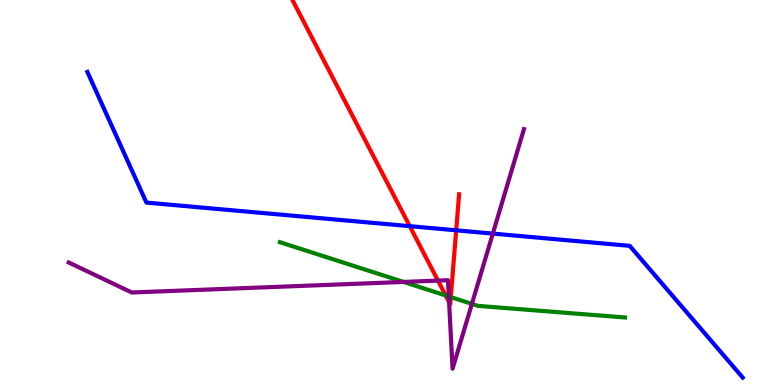[{'lines': ['blue', 'red'], 'intersections': [{'x': 5.29, 'y': 4.13}, {'x': 5.89, 'y': 4.02}]}, {'lines': ['green', 'red'], 'intersections': [{'x': 5.75, 'y': 2.33}, {'x': 5.82, 'y': 2.28}]}, {'lines': ['purple', 'red'], 'intersections': [{'x': 5.65, 'y': 2.71}, {'x': 5.79, 'y': 2.16}]}, {'lines': ['blue', 'green'], 'intersections': []}, {'lines': ['blue', 'purple'], 'intersections': [{'x': 6.36, 'y': 3.93}]}, {'lines': ['green', 'purple'], 'intersections': [{'x': 5.21, 'y': 2.68}, {'x': 5.79, 'y': 2.3}, {'x': 6.09, 'y': 2.11}]}]